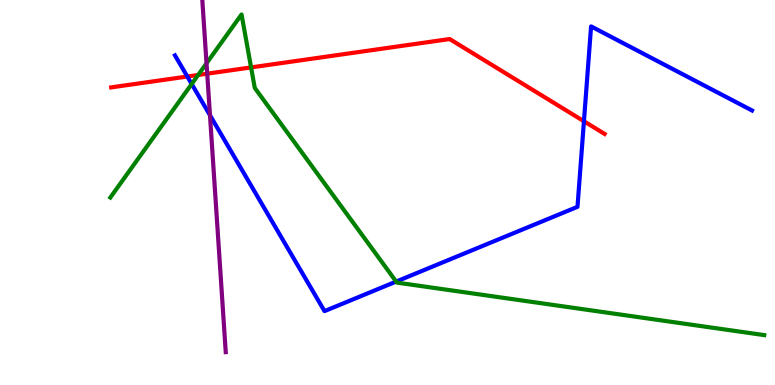[{'lines': ['blue', 'red'], 'intersections': [{'x': 2.42, 'y': 8.01}, {'x': 7.53, 'y': 6.85}]}, {'lines': ['green', 'red'], 'intersections': [{'x': 2.56, 'y': 8.05}, {'x': 3.24, 'y': 8.25}]}, {'lines': ['purple', 'red'], 'intersections': [{'x': 2.67, 'y': 8.09}]}, {'lines': ['blue', 'green'], 'intersections': [{'x': 2.47, 'y': 7.82}, {'x': 5.11, 'y': 2.69}]}, {'lines': ['blue', 'purple'], 'intersections': [{'x': 2.71, 'y': 7.01}]}, {'lines': ['green', 'purple'], 'intersections': [{'x': 2.66, 'y': 8.36}]}]